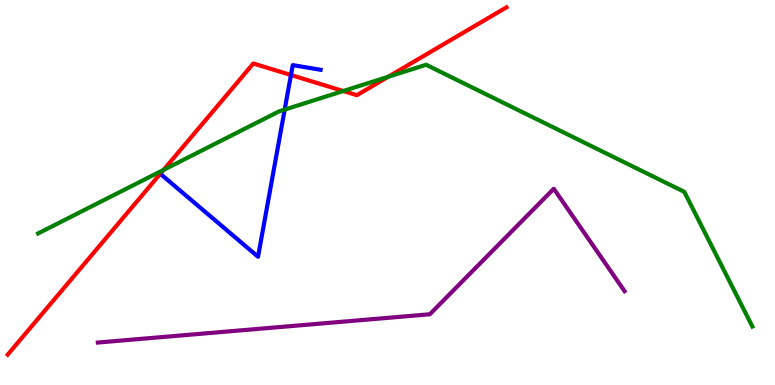[{'lines': ['blue', 'red'], 'intersections': [{'x': 3.75, 'y': 8.05}]}, {'lines': ['green', 'red'], 'intersections': [{'x': 2.11, 'y': 5.59}, {'x': 4.43, 'y': 7.64}, {'x': 5.01, 'y': 8.01}]}, {'lines': ['purple', 'red'], 'intersections': []}, {'lines': ['blue', 'green'], 'intersections': [{'x': 3.67, 'y': 7.15}]}, {'lines': ['blue', 'purple'], 'intersections': []}, {'lines': ['green', 'purple'], 'intersections': []}]